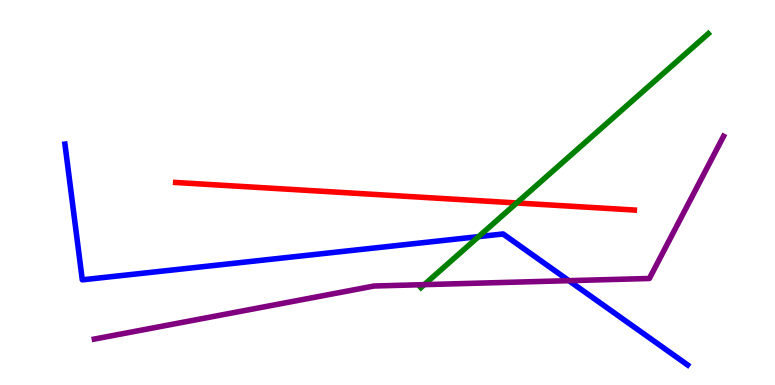[{'lines': ['blue', 'red'], 'intersections': []}, {'lines': ['green', 'red'], 'intersections': [{'x': 6.67, 'y': 4.73}]}, {'lines': ['purple', 'red'], 'intersections': []}, {'lines': ['blue', 'green'], 'intersections': [{'x': 6.18, 'y': 3.85}]}, {'lines': ['blue', 'purple'], 'intersections': [{'x': 7.34, 'y': 2.71}]}, {'lines': ['green', 'purple'], 'intersections': [{'x': 5.47, 'y': 2.61}]}]